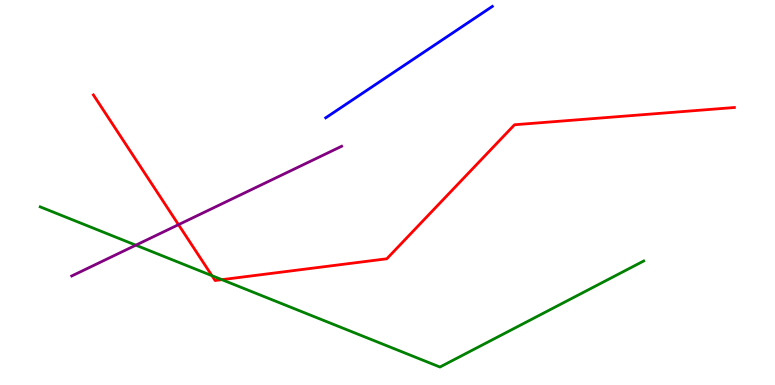[{'lines': ['blue', 'red'], 'intersections': []}, {'lines': ['green', 'red'], 'intersections': [{'x': 2.73, 'y': 2.84}, {'x': 2.86, 'y': 2.74}]}, {'lines': ['purple', 'red'], 'intersections': [{'x': 2.3, 'y': 4.16}]}, {'lines': ['blue', 'green'], 'intersections': []}, {'lines': ['blue', 'purple'], 'intersections': []}, {'lines': ['green', 'purple'], 'intersections': [{'x': 1.75, 'y': 3.63}]}]